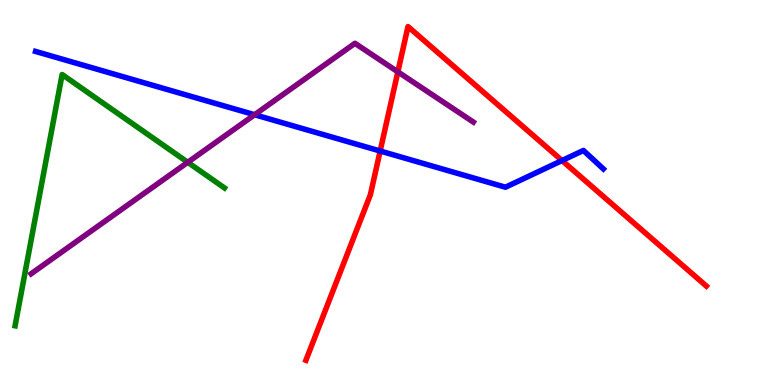[{'lines': ['blue', 'red'], 'intersections': [{'x': 4.91, 'y': 6.08}, {'x': 7.25, 'y': 5.83}]}, {'lines': ['green', 'red'], 'intersections': []}, {'lines': ['purple', 'red'], 'intersections': [{'x': 5.13, 'y': 8.13}]}, {'lines': ['blue', 'green'], 'intersections': []}, {'lines': ['blue', 'purple'], 'intersections': [{'x': 3.29, 'y': 7.02}]}, {'lines': ['green', 'purple'], 'intersections': [{'x': 2.42, 'y': 5.78}]}]